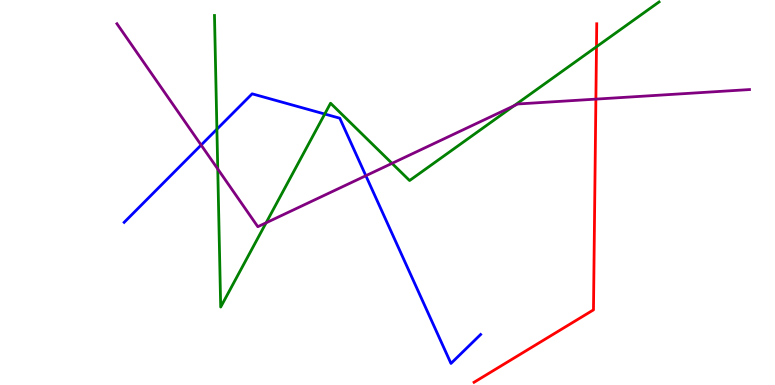[{'lines': ['blue', 'red'], 'intersections': []}, {'lines': ['green', 'red'], 'intersections': [{'x': 7.7, 'y': 8.79}]}, {'lines': ['purple', 'red'], 'intersections': [{'x': 7.69, 'y': 7.43}]}, {'lines': ['blue', 'green'], 'intersections': [{'x': 2.8, 'y': 6.64}, {'x': 4.19, 'y': 7.04}]}, {'lines': ['blue', 'purple'], 'intersections': [{'x': 2.6, 'y': 6.23}, {'x': 4.72, 'y': 5.44}]}, {'lines': ['green', 'purple'], 'intersections': [{'x': 2.81, 'y': 5.61}, {'x': 3.43, 'y': 4.21}, {'x': 5.06, 'y': 5.76}, {'x': 6.63, 'y': 7.25}]}]